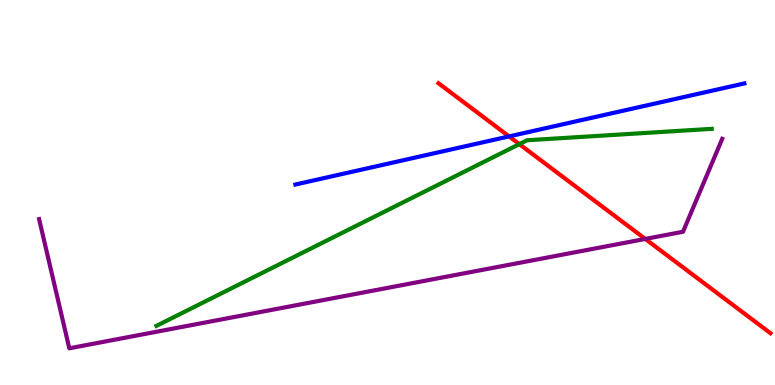[{'lines': ['blue', 'red'], 'intersections': [{'x': 6.57, 'y': 6.46}]}, {'lines': ['green', 'red'], 'intersections': [{'x': 6.7, 'y': 6.26}]}, {'lines': ['purple', 'red'], 'intersections': [{'x': 8.33, 'y': 3.79}]}, {'lines': ['blue', 'green'], 'intersections': []}, {'lines': ['blue', 'purple'], 'intersections': []}, {'lines': ['green', 'purple'], 'intersections': []}]